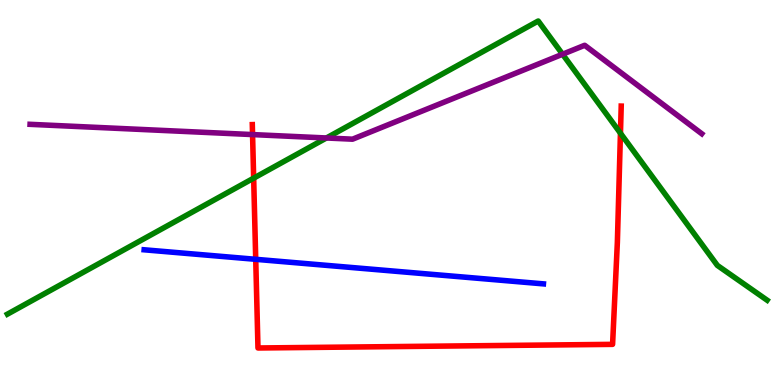[{'lines': ['blue', 'red'], 'intersections': [{'x': 3.3, 'y': 3.26}]}, {'lines': ['green', 'red'], 'intersections': [{'x': 3.27, 'y': 5.37}, {'x': 8.01, 'y': 6.54}]}, {'lines': ['purple', 'red'], 'intersections': [{'x': 3.26, 'y': 6.5}]}, {'lines': ['blue', 'green'], 'intersections': []}, {'lines': ['blue', 'purple'], 'intersections': []}, {'lines': ['green', 'purple'], 'intersections': [{'x': 4.21, 'y': 6.42}, {'x': 7.26, 'y': 8.59}]}]